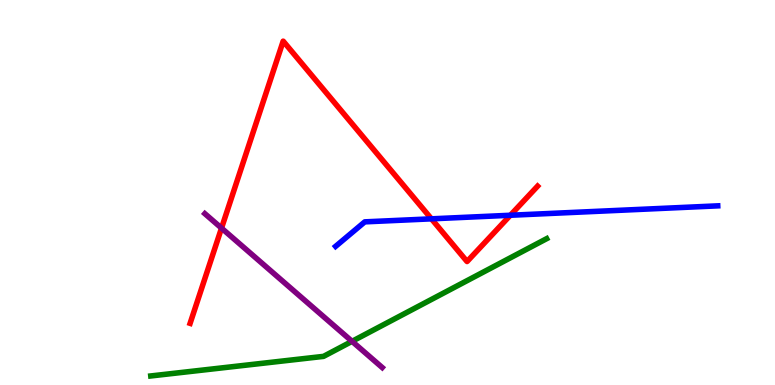[{'lines': ['blue', 'red'], 'intersections': [{'x': 5.57, 'y': 4.32}, {'x': 6.59, 'y': 4.41}]}, {'lines': ['green', 'red'], 'intersections': []}, {'lines': ['purple', 'red'], 'intersections': [{'x': 2.86, 'y': 4.07}]}, {'lines': ['blue', 'green'], 'intersections': []}, {'lines': ['blue', 'purple'], 'intersections': []}, {'lines': ['green', 'purple'], 'intersections': [{'x': 4.54, 'y': 1.13}]}]